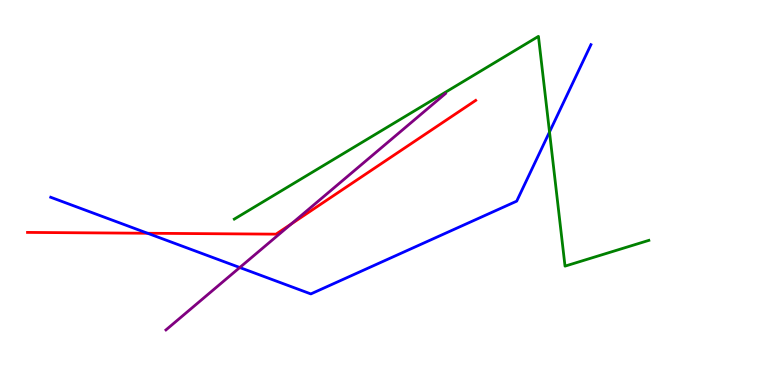[{'lines': ['blue', 'red'], 'intersections': [{'x': 1.9, 'y': 3.94}]}, {'lines': ['green', 'red'], 'intersections': []}, {'lines': ['purple', 'red'], 'intersections': [{'x': 3.76, 'y': 4.18}]}, {'lines': ['blue', 'green'], 'intersections': [{'x': 7.09, 'y': 6.57}]}, {'lines': ['blue', 'purple'], 'intersections': [{'x': 3.09, 'y': 3.05}]}, {'lines': ['green', 'purple'], 'intersections': []}]